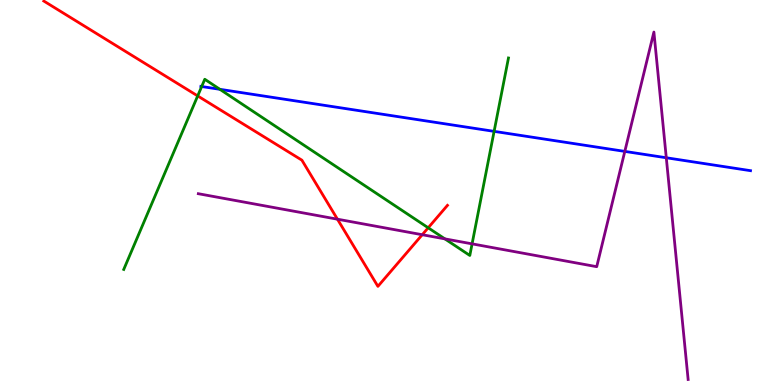[{'lines': ['blue', 'red'], 'intersections': []}, {'lines': ['green', 'red'], 'intersections': [{'x': 2.55, 'y': 7.51}, {'x': 5.53, 'y': 4.08}]}, {'lines': ['purple', 'red'], 'intersections': [{'x': 4.35, 'y': 4.31}, {'x': 5.45, 'y': 3.9}]}, {'lines': ['blue', 'green'], 'intersections': [{'x': 2.6, 'y': 7.75}, {'x': 2.84, 'y': 7.68}, {'x': 6.38, 'y': 6.59}]}, {'lines': ['blue', 'purple'], 'intersections': [{'x': 8.06, 'y': 6.07}, {'x': 8.6, 'y': 5.9}]}, {'lines': ['green', 'purple'], 'intersections': [{'x': 5.74, 'y': 3.8}, {'x': 6.09, 'y': 3.67}]}]